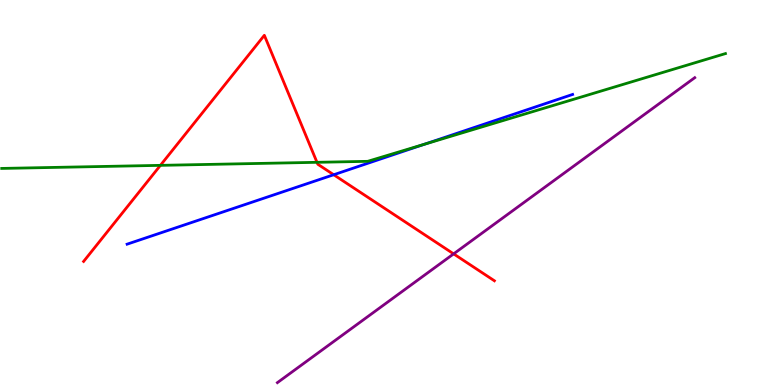[{'lines': ['blue', 'red'], 'intersections': [{'x': 4.31, 'y': 5.46}]}, {'lines': ['green', 'red'], 'intersections': [{'x': 2.07, 'y': 5.71}, {'x': 4.09, 'y': 5.78}]}, {'lines': ['purple', 'red'], 'intersections': [{'x': 5.85, 'y': 3.41}]}, {'lines': ['blue', 'green'], 'intersections': [{'x': 5.48, 'y': 6.25}]}, {'lines': ['blue', 'purple'], 'intersections': []}, {'lines': ['green', 'purple'], 'intersections': []}]